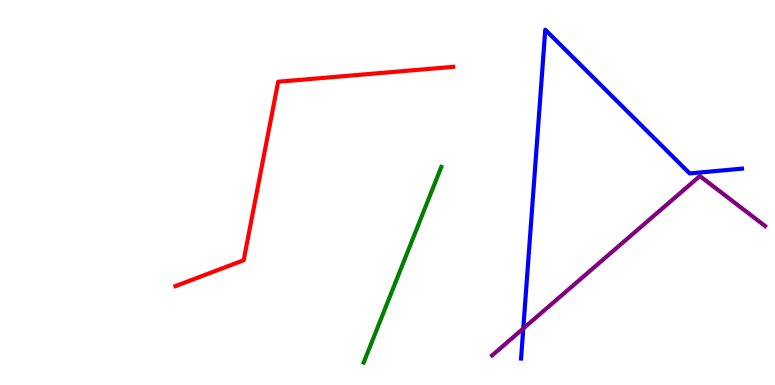[{'lines': ['blue', 'red'], 'intersections': []}, {'lines': ['green', 'red'], 'intersections': []}, {'lines': ['purple', 'red'], 'intersections': []}, {'lines': ['blue', 'green'], 'intersections': []}, {'lines': ['blue', 'purple'], 'intersections': [{'x': 6.75, 'y': 1.47}]}, {'lines': ['green', 'purple'], 'intersections': []}]